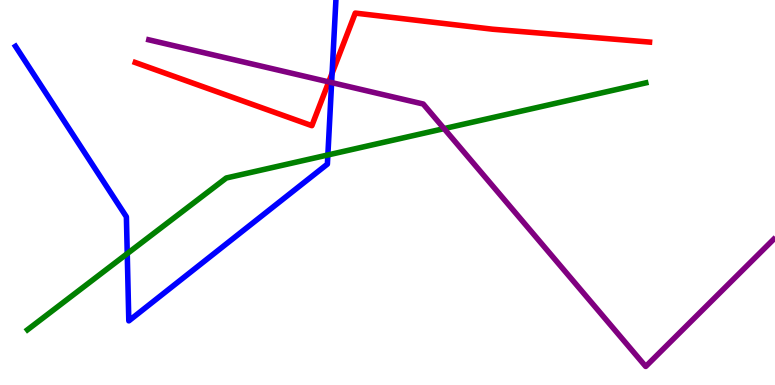[{'lines': ['blue', 'red'], 'intersections': [{'x': 4.29, 'y': 8.1}]}, {'lines': ['green', 'red'], 'intersections': []}, {'lines': ['purple', 'red'], 'intersections': [{'x': 4.24, 'y': 7.87}]}, {'lines': ['blue', 'green'], 'intersections': [{'x': 1.64, 'y': 3.41}, {'x': 4.23, 'y': 5.98}]}, {'lines': ['blue', 'purple'], 'intersections': [{'x': 4.28, 'y': 7.85}]}, {'lines': ['green', 'purple'], 'intersections': [{'x': 5.73, 'y': 6.66}]}]